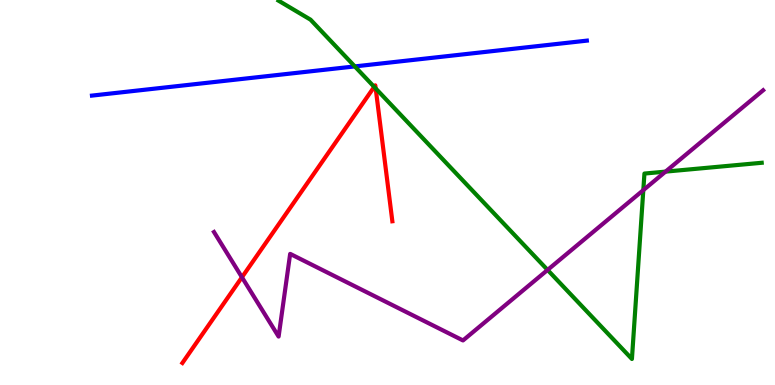[{'lines': ['blue', 'red'], 'intersections': []}, {'lines': ['green', 'red'], 'intersections': [{'x': 4.83, 'y': 7.74}, {'x': 4.85, 'y': 7.7}]}, {'lines': ['purple', 'red'], 'intersections': [{'x': 3.12, 'y': 2.8}]}, {'lines': ['blue', 'green'], 'intersections': [{'x': 4.58, 'y': 8.28}]}, {'lines': ['blue', 'purple'], 'intersections': []}, {'lines': ['green', 'purple'], 'intersections': [{'x': 7.07, 'y': 2.99}, {'x': 8.3, 'y': 5.06}, {'x': 8.59, 'y': 5.54}]}]